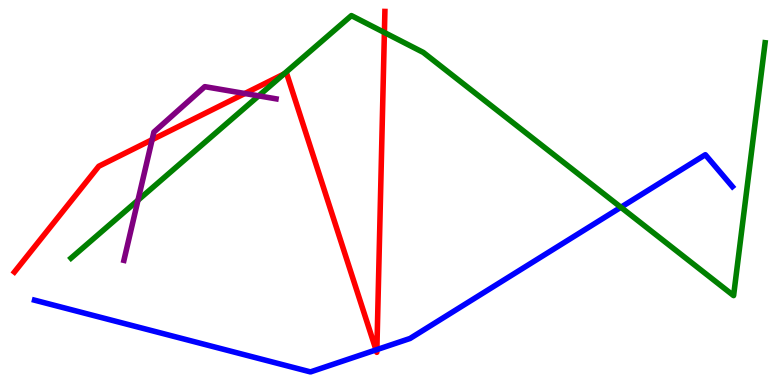[{'lines': ['blue', 'red'], 'intersections': [{'x': 4.85, 'y': 0.912}, {'x': 4.86, 'y': 0.919}]}, {'lines': ['green', 'red'], 'intersections': [{'x': 3.66, 'y': 8.08}, {'x': 4.96, 'y': 9.16}]}, {'lines': ['purple', 'red'], 'intersections': [{'x': 1.96, 'y': 6.37}, {'x': 3.16, 'y': 7.57}]}, {'lines': ['blue', 'green'], 'intersections': [{'x': 8.01, 'y': 4.62}]}, {'lines': ['blue', 'purple'], 'intersections': []}, {'lines': ['green', 'purple'], 'intersections': [{'x': 1.78, 'y': 4.8}, {'x': 3.34, 'y': 7.51}]}]